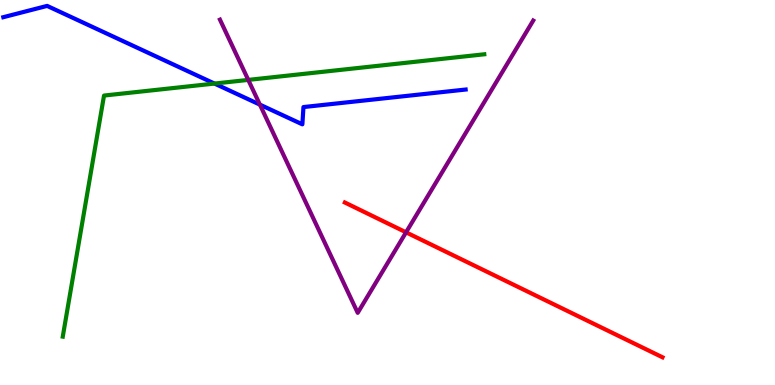[{'lines': ['blue', 'red'], 'intersections': []}, {'lines': ['green', 'red'], 'intersections': []}, {'lines': ['purple', 'red'], 'intersections': [{'x': 5.24, 'y': 3.97}]}, {'lines': ['blue', 'green'], 'intersections': [{'x': 2.77, 'y': 7.83}]}, {'lines': ['blue', 'purple'], 'intersections': [{'x': 3.35, 'y': 7.28}]}, {'lines': ['green', 'purple'], 'intersections': [{'x': 3.2, 'y': 7.92}]}]